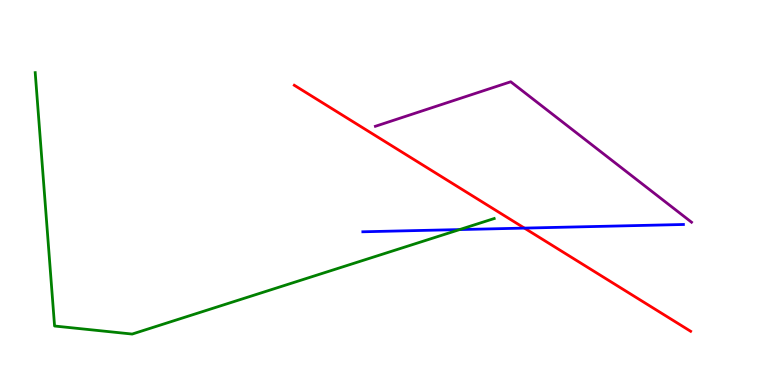[{'lines': ['blue', 'red'], 'intersections': [{'x': 6.77, 'y': 4.08}]}, {'lines': ['green', 'red'], 'intersections': []}, {'lines': ['purple', 'red'], 'intersections': []}, {'lines': ['blue', 'green'], 'intersections': [{'x': 5.93, 'y': 4.04}]}, {'lines': ['blue', 'purple'], 'intersections': []}, {'lines': ['green', 'purple'], 'intersections': []}]